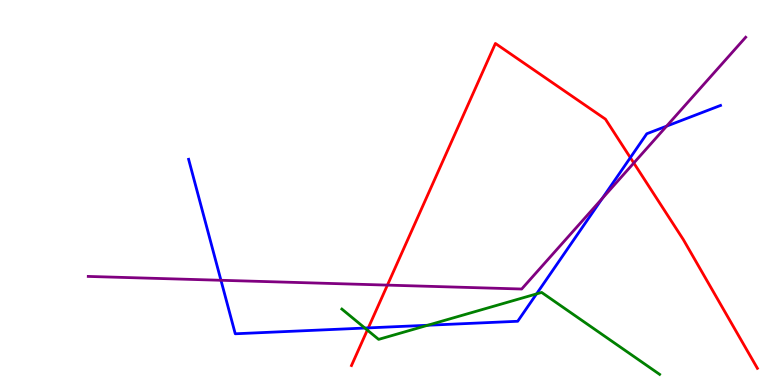[{'lines': ['blue', 'red'], 'intersections': [{'x': 4.75, 'y': 1.48}, {'x': 8.13, 'y': 5.91}]}, {'lines': ['green', 'red'], 'intersections': [{'x': 4.74, 'y': 1.43}]}, {'lines': ['purple', 'red'], 'intersections': [{'x': 5.0, 'y': 2.59}, {'x': 8.18, 'y': 5.77}]}, {'lines': ['blue', 'green'], 'intersections': [{'x': 4.71, 'y': 1.48}, {'x': 5.52, 'y': 1.55}, {'x': 6.92, 'y': 2.37}]}, {'lines': ['blue', 'purple'], 'intersections': [{'x': 2.85, 'y': 2.72}, {'x': 7.77, 'y': 4.84}, {'x': 8.6, 'y': 6.72}]}, {'lines': ['green', 'purple'], 'intersections': []}]